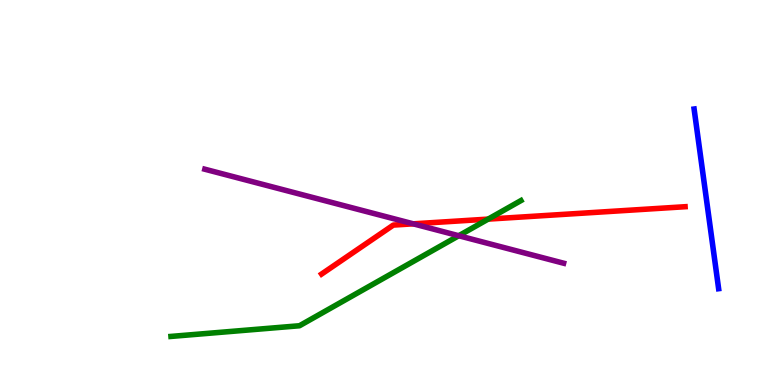[{'lines': ['blue', 'red'], 'intersections': []}, {'lines': ['green', 'red'], 'intersections': [{'x': 6.3, 'y': 4.31}]}, {'lines': ['purple', 'red'], 'intersections': [{'x': 5.33, 'y': 4.19}]}, {'lines': ['blue', 'green'], 'intersections': []}, {'lines': ['blue', 'purple'], 'intersections': []}, {'lines': ['green', 'purple'], 'intersections': [{'x': 5.92, 'y': 3.88}]}]